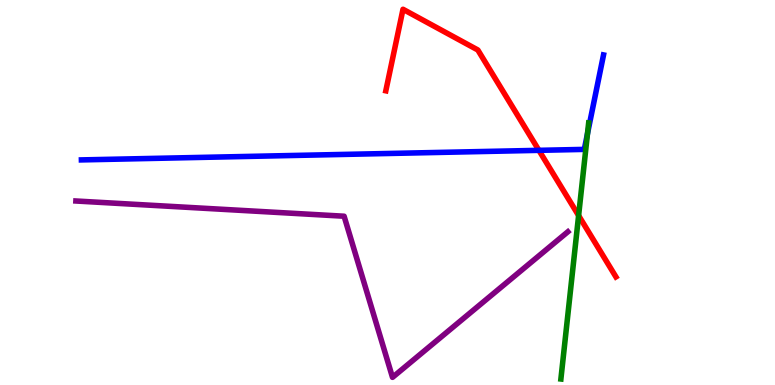[{'lines': ['blue', 'red'], 'intersections': [{'x': 6.95, 'y': 6.1}]}, {'lines': ['green', 'red'], 'intersections': [{'x': 7.47, 'y': 4.4}]}, {'lines': ['purple', 'red'], 'intersections': []}, {'lines': ['blue', 'green'], 'intersections': [{'x': 7.58, 'y': 6.53}]}, {'lines': ['blue', 'purple'], 'intersections': []}, {'lines': ['green', 'purple'], 'intersections': []}]